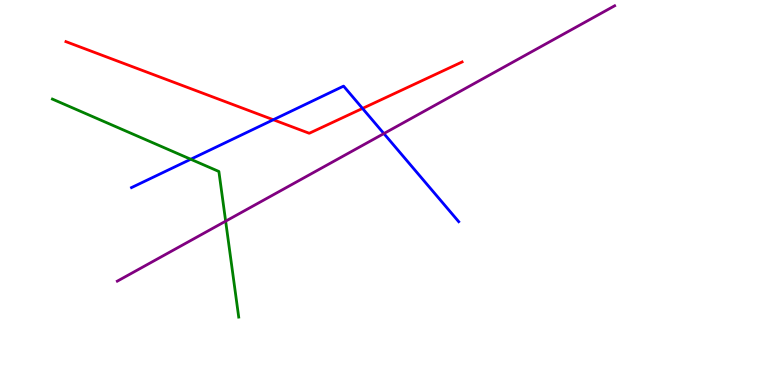[{'lines': ['blue', 'red'], 'intersections': [{'x': 3.53, 'y': 6.89}, {'x': 4.68, 'y': 7.18}]}, {'lines': ['green', 'red'], 'intersections': []}, {'lines': ['purple', 'red'], 'intersections': []}, {'lines': ['blue', 'green'], 'intersections': [{'x': 2.46, 'y': 5.86}]}, {'lines': ['blue', 'purple'], 'intersections': [{'x': 4.95, 'y': 6.53}]}, {'lines': ['green', 'purple'], 'intersections': [{'x': 2.91, 'y': 4.26}]}]